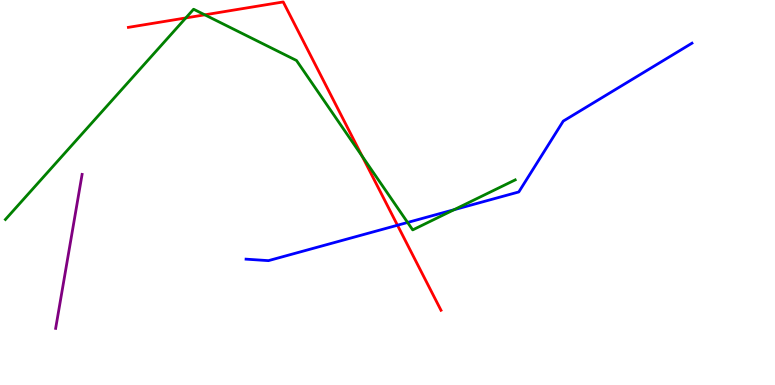[{'lines': ['blue', 'red'], 'intersections': [{'x': 5.13, 'y': 4.15}]}, {'lines': ['green', 'red'], 'intersections': [{'x': 2.4, 'y': 9.53}, {'x': 2.64, 'y': 9.62}, {'x': 4.67, 'y': 5.94}]}, {'lines': ['purple', 'red'], 'intersections': []}, {'lines': ['blue', 'green'], 'intersections': [{'x': 5.26, 'y': 4.22}, {'x': 5.86, 'y': 4.55}]}, {'lines': ['blue', 'purple'], 'intersections': []}, {'lines': ['green', 'purple'], 'intersections': []}]